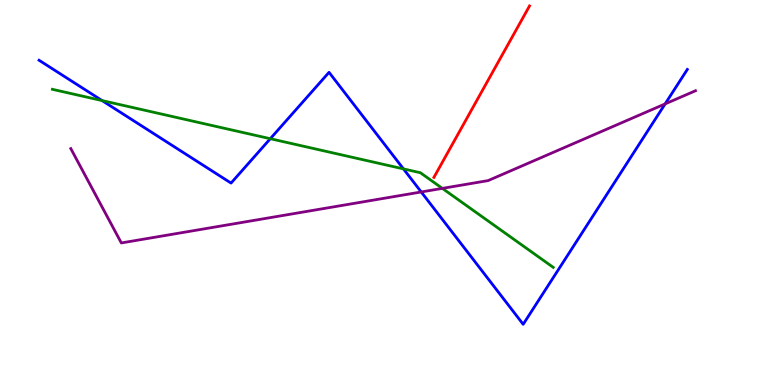[{'lines': ['blue', 'red'], 'intersections': []}, {'lines': ['green', 'red'], 'intersections': []}, {'lines': ['purple', 'red'], 'intersections': []}, {'lines': ['blue', 'green'], 'intersections': [{'x': 1.32, 'y': 7.39}, {'x': 3.49, 'y': 6.4}, {'x': 5.21, 'y': 5.61}]}, {'lines': ['blue', 'purple'], 'intersections': [{'x': 5.44, 'y': 5.01}, {'x': 8.58, 'y': 7.3}]}, {'lines': ['green', 'purple'], 'intersections': [{'x': 5.71, 'y': 5.11}]}]